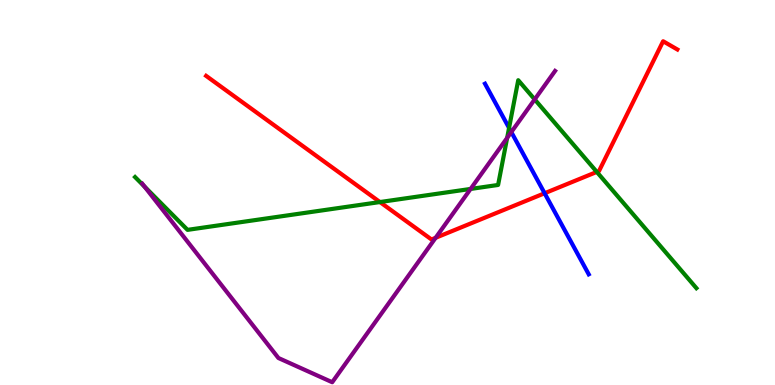[{'lines': ['blue', 'red'], 'intersections': [{'x': 7.03, 'y': 4.98}]}, {'lines': ['green', 'red'], 'intersections': [{'x': 4.9, 'y': 4.75}, {'x': 7.7, 'y': 5.53}]}, {'lines': ['purple', 'red'], 'intersections': [{'x': 5.62, 'y': 3.82}]}, {'lines': ['blue', 'green'], 'intersections': [{'x': 6.57, 'y': 6.68}]}, {'lines': ['blue', 'purple'], 'intersections': [{'x': 6.6, 'y': 6.57}]}, {'lines': ['green', 'purple'], 'intersections': [{'x': 1.87, 'y': 5.15}, {'x': 6.07, 'y': 5.09}, {'x': 6.54, 'y': 6.42}, {'x': 6.9, 'y': 7.42}]}]